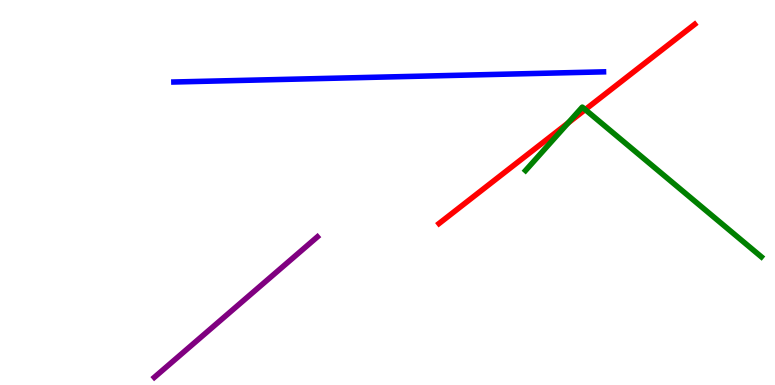[{'lines': ['blue', 'red'], 'intersections': []}, {'lines': ['green', 'red'], 'intersections': [{'x': 7.33, 'y': 6.81}, {'x': 7.55, 'y': 7.15}]}, {'lines': ['purple', 'red'], 'intersections': []}, {'lines': ['blue', 'green'], 'intersections': []}, {'lines': ['blue', 'purple'], 'intersections': []}, {'lines': ['green', 'purple'], 'intersections': []}]